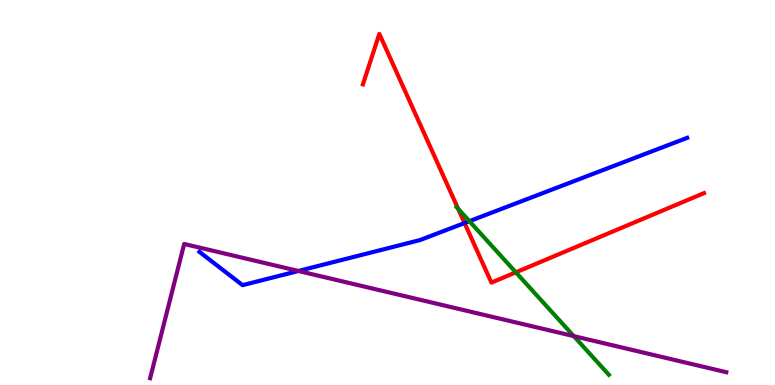[{'lines': ['blue', 'red'], 'intersections': [{'x': 5.99, 'y': 4.21}]}, {'lines': ['green', 'red'], 'intersections': [{'x': 5.91, 'y': 4.58}, {'x': 6.66, 'y': 2.93}]}, {'lines': ['purple', 'red'], 'intersections': []}, {'lines': ['blue', 'green'], 'intersections': [{'x': 6.06, 'y': 4.25}]}, {'lines': ['blue', 'purple'], 'intersections': [{'x': 3.85, 'y': 2.96}]}, {'lines': ['green', 'purple'], 'intersections': [{'x': 7.4, 'y': 1.27}]}]